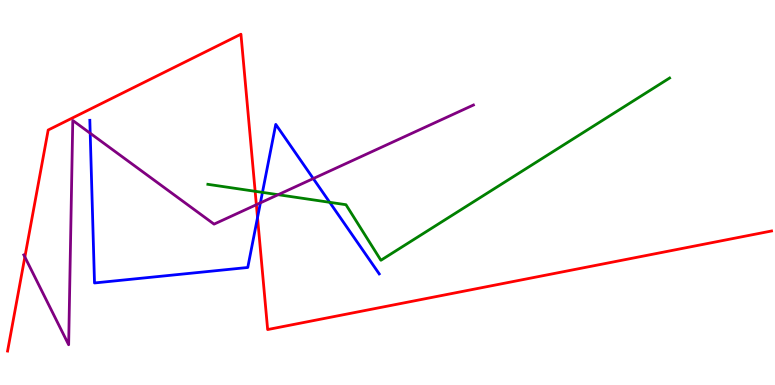[{'lines': ['blue', 'red'], 'intersections': [{'x': 3.32, 'y': 4.35}]}, {'lines': ['green', 'red'], 'intersections': [{'x': 3.29, 'y': 5.03}]}, {'lines': ['purple', 'red'], 'intersections': [{'x': 0.321, 'y': 3.33}, {'x': 3.31, 'y': 4.68}]}, {'lines': ['blue', 'green'], 'intersections': [{'x': 3.39, 'y': 5.0}, {'x': 4.25, 'y': 4.75}]}, {'lines': ['blue', 'purple'], 'intersections': [{'x': 1.16, 'y': 6.54}, {'x': 3.36, 'y': 4.73}, {'x': 4.04, 'y': 5.36}]}, {'lines': ['green', 'purple'], 'intersections': [{'x': 3.59, 'y': 4.94}]}]